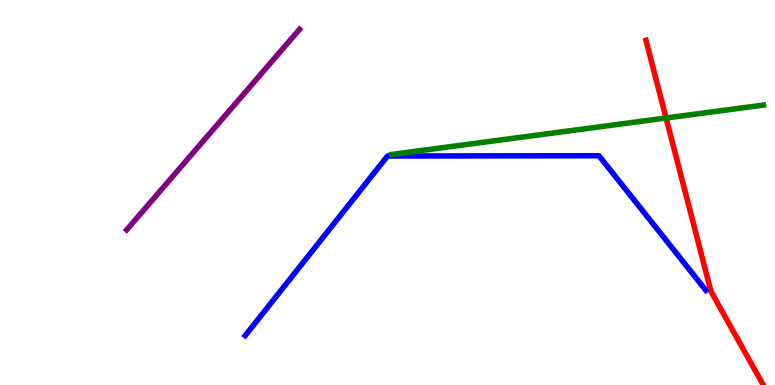[{'lines': ['blue', 'red'], 'intersections': []}, {'lines': ['green', 'red'], 'intersections': [{'x': 8.59, 'y': 6.93}]}, {'lines': ['purple', 'red'], 'intersections': []}, {'lines': ['blue', 'green'], 'intersections': []}, {'lines': ['blue', 'purple'], 'intersections': []}, {'lines': ['green', 'purple'], 'intersections': []}]